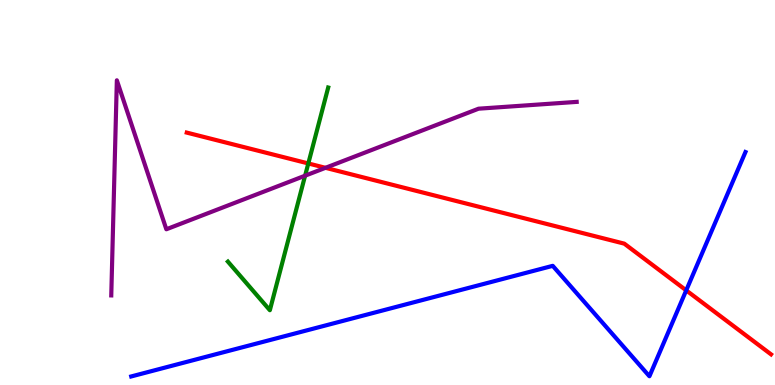[{'lines': ['blue', 'red'], 'intersections': [{'x': 8.85, 'y': 2.46}]}, {'lines': ['green', 'red'], 'intersections': [{'x': 3.98, 'y': 5.75}]}, {'lines': ['purple', 'red'], 'intersections': [{'x': 4.2, 'y': 5.64}]}, {'lines': ['blue', 'green'], 'intersections': []}, {'lines': ['blue', 'purple'], 'intersections': []}, {'lines': ['green', 'purple'], 'intersections': [{'x': 3.94, 'y': 5.44}]}]